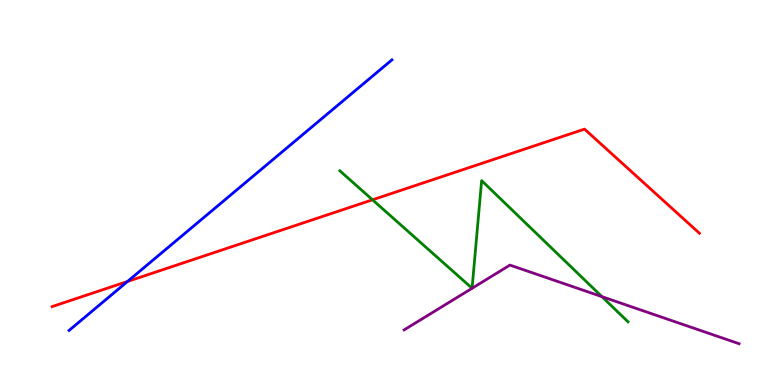[{'lines': ['blue', 'red'], 'intersections': [{'x': 1.65, 'y': 2.69}]}, {'lines': ['green', 'red'], 'intersections': [{'x': 4.81, 'y': 4.81}]}, {'lines': ['purple', 'red'], 'intersections': []}, {'lines': ['blue', 'green'], 'intersections': []}, {'lines': ['blue', 'purple'], 'intersections': []}, {'lines': ['green', 'purple'], 'intersections': [{'x': 7.77, 'y': 2.29}]}]